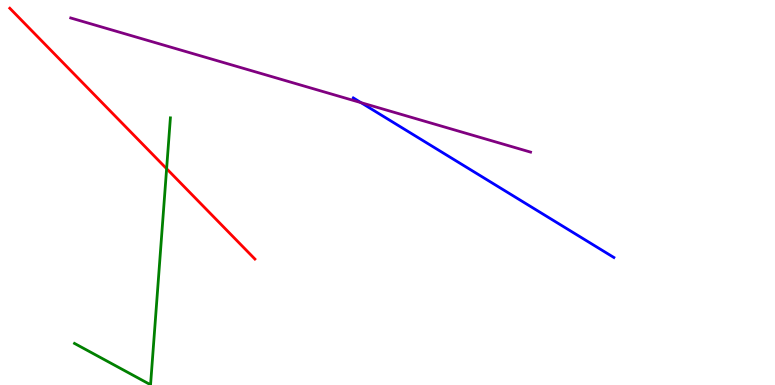[{'lines': ['blue', 'red'], 'intersections': []}, {'lines': ['green', 'red'], 'intersections': [{'x': 2.15, 'y': 5.62}]}, {'lines': ['purple', 'red'], 'intersections': []}, {'lines': ['blue', 'green'], 'intersections': []}, {'lines': ['blue', 'purple'], 'intersections': [{'x': 4.66, 'y': 7.33}]}, {'lines': ['green', 'purple'], 'intersections': []}]